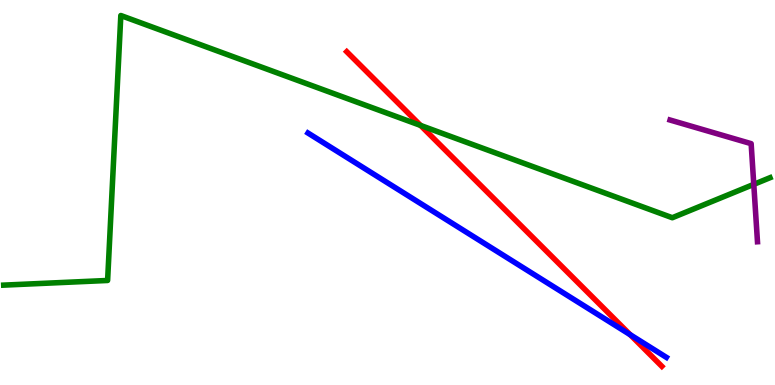[{'lines': ['blue', 'red'], 'intersections': [{'x': 8.13, 'y': 1.31}]}, {'lines': ['green', 'red'], 'intersections': [{'x': 5.43, 'y': 6.74}]}, {'lines': ['purple', 'red'], 'intersections': []}, {'lines': ['blue', 'green'], 'intersections': []}, {'lines': ['blue', 'purple'], 'intersections': []}, {'lines': ['green', 'purple'], 'intersections': [{'x': 9.73, 'y': 5.21}]}]